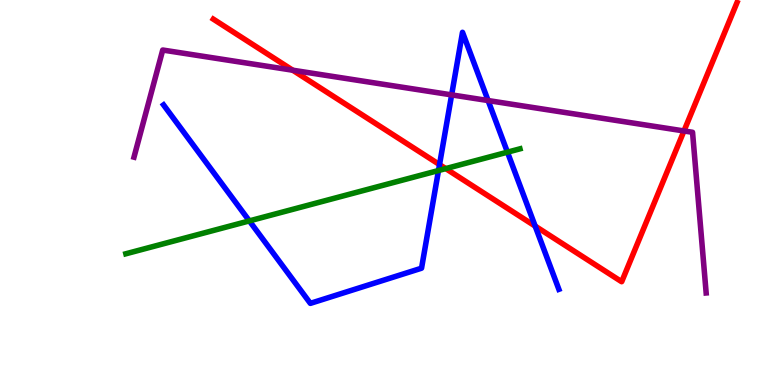[{'lines': ['blue', 'red'], 'intersections': [{'x': 5.67, 'y': 5.72}, {'x': 6.91, 'y': 4.13}]}, {'lines': ['green', 'red'], 'intersections': [{'x': 5.75, 'y': 5.62}]}, {'lines': ['purple', 'red'], 'intersections': [{'x': 3.78, 'y': 8.18}, {'x': 8.83, 'y': 6.6}]}, {'lines': ['blue', 'green'], 'intersections': [{'x': 3.22, 'y': 4.26}, {'x': 5.66, 'y': 5.57}, {'x': 6.55, 'y': 6.05}]}, {'lines': ['blue', 'purple'], 'intersections': [{'x': 5.83, 'y': 7.54}, {'x': 6.3, 'y': 7.39}]}, {'lines': ['green', 'purple'], 'intersections': []}]